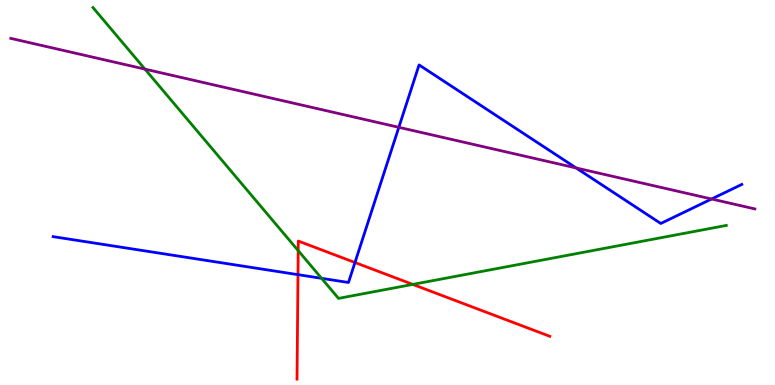[{'lines': ['blue', 'red'], 'intersections': [{'x': 3.85, 'y': 2.87}, {'x': 4.58, 'y': 3.18}]}, {'lines': ['green', 'red'], 'intersections': [{'x': 3.85, 'y': 3.49}, {'x': 5.33, 'y': 2.61}]}, {'lines': ['purple', 'red'], 'intersections': []}, {'lines': ['blue', 'green'], 'intersections': [{'x': 4.15, 'y': 2.77}]}, {'lines': ['blue', 'purple'], 'intersections': [{'x': 5.15, 'y': 6.69}, {'x': 7.43, 'y': 5.64}, {'x': 9.18, 'y': 4.83}]}, {'lines': ['green', 'purple'], 'intersections': [{'x': 1.87, 'y': 8.2}]}]